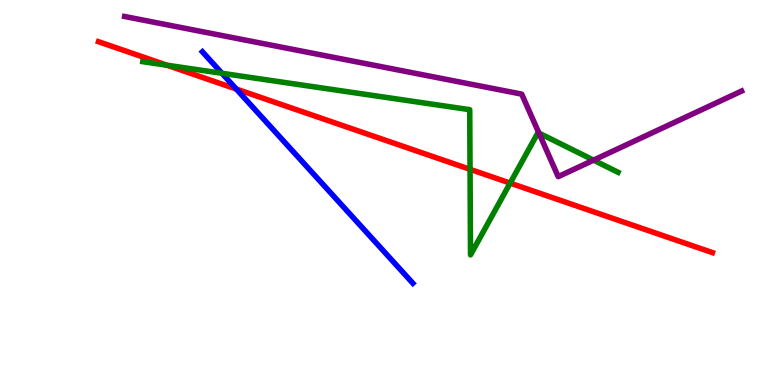[{'lines': ['blue', 'red'], 'intersections': [{'x': 3.05, 'y': 7.69}]}, {'lines': ['green', 'red'], 'intersections': [{'x': 2.15, 'y': 8.31}, {'x': 6.07, 'y': 5.6}, {'x': 6.58, 'y': 5.24}]}, {'lines': ['purple', 'red'], 'intersections': []}, {'lines': ['blue', 'green'], 'intersections': [{'x': 2.86, 'y': 8.1}]}, {'lines': ['blue', 'purple'], 'intersections': []}, {'lines': ['green', 'purple'], 'intersections': [{'x': 6.95, 'y': 6.54}, {'x': 7.66, 'y': 5.84}]}]